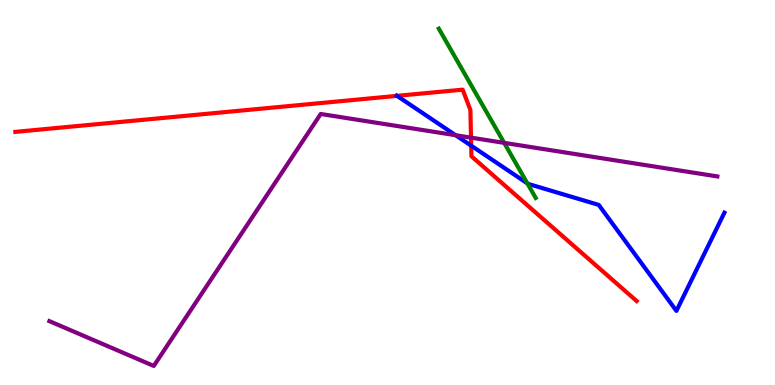[{'lines': ['blue', 'red'], 'intersections': [{'x': 5.12, 'y': 7.51}, {'x': 6.08, 'y': 6.22}]}, {'lines': ['green', 'red'], 'intersections': []}, {'lines': ['purple', 'red'], 'intersections': [{'x': 6.08, 'y': 6.42}]}, {'lines': ['blue', 'green'], 'intersections': [{'x': 6.81, 'y': 5.24}]}, {'lines': ['blue', 'purple'], 'intersections': [{'x': 5.88, 'y': 6.49}]}, {'lines': ['green', 'purple'], 'intersections': [{'x': 6.51, 'y': 6.29}]}]